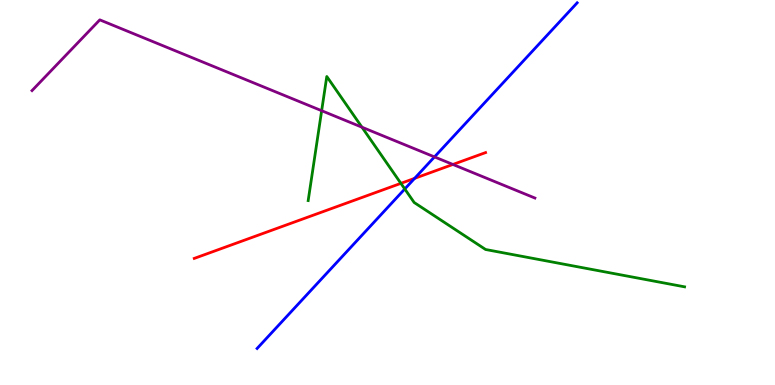[{'lines': ['blue', 'red'], 'intersections': [{'x': 5.35, 'y': 5.37}]}, {'lines': ['green', 'red'], 'intersections': [{'x': 5.17, 'y': 5.24}]}, {'lines': ['purple', 'red'], 'intersections': [{'x': 5.84, 'y': 5.73}]}, {'lines': ['blue', 'green'], 'intersections': [{'x': 5.22, 'y': 5.09}]}, {'lines': ['blue', 'purple'], 'intersections': [{'x': 5.61, 'y': 5.92}]}, {'lines': ['green', 'purple'], 'intersections': [{'x': 4.15, 'y': 7.12}, {'x': 4.67, 'y': 6.7}]}]